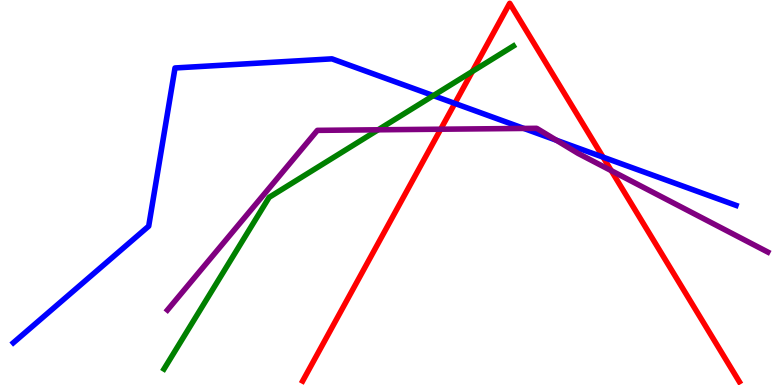[{'lines': ['blue', 'red'], 'intersections': [{'x': 5.87, 'y': 7.31}, {'x': 7.78, 'y': 5.92}]}, {'lines': ['green', 'red'], 'intersections': [{'x': 6.09, 'y': 8.14}]}, {'lines': ['purple', 'red'], 'intersections': [{'x': 5.69, 'y': 6.64}, {'x': 7.89, 'y': 5.57}]}, {'lines': ['blue', 'green'], 'intersections': [{'x': 5.59, 'y': 7.52}]}, {'lines': ['blue', 'purple'], 'intersections': [{'x': 6.76, 'y': 6.66}, {'x': 7.18, 'y': 6.36}]}, {'lines': ['green', 'purple'], 'intersections': [{'x': 4.88, 'y': 6.63}]}]